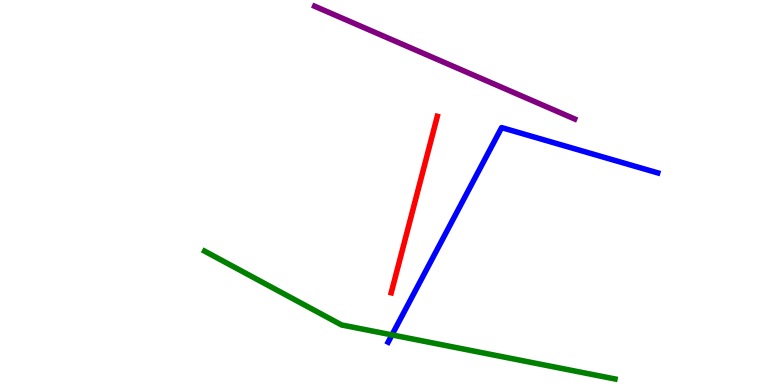[{'lines': ['blue', 'red'], 'intersections': []}, {'lines': ['green', 'red'], 'intersections': []}, {'lines': ['purple', 'red'], 'intersections': []}, {'lines': ['blue', 'green'], 'intersections': [{'x': 5.06, 'y': 1.3}]}, {'lines': ['blue', 'purple'], 'intersections': []}, {'lines': ['green', 'purple'], 'intersections': []}]